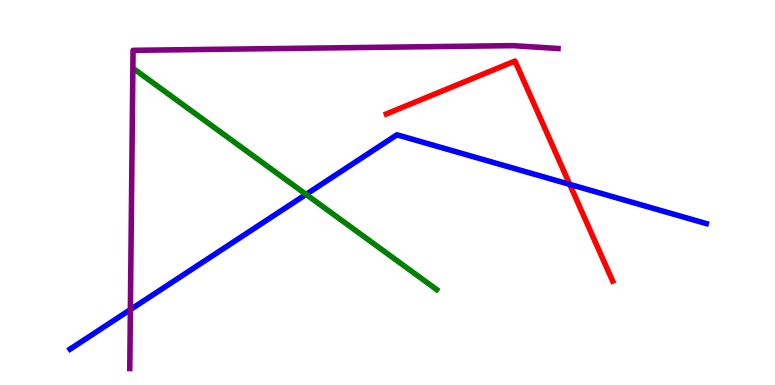[{'lines': ['blue', 'red'], 'intersections': [{'x': 7.35, 'y': 5.21}]}, {'lines': ['green', 'red'], 'intersections': []}, {'lines': ['purple', 'red'], 'intersections': []}, {'lines': ['blue', 'green'], 'intersections': [{'x': 3.95, 'y': 4.95}]}, {'lines': ['blue', 'purple'], 'intersections': [{'x': 1.68, 'y': 1.96}]}, {'lines': ['green', 'purple'], 'intersections': []}]